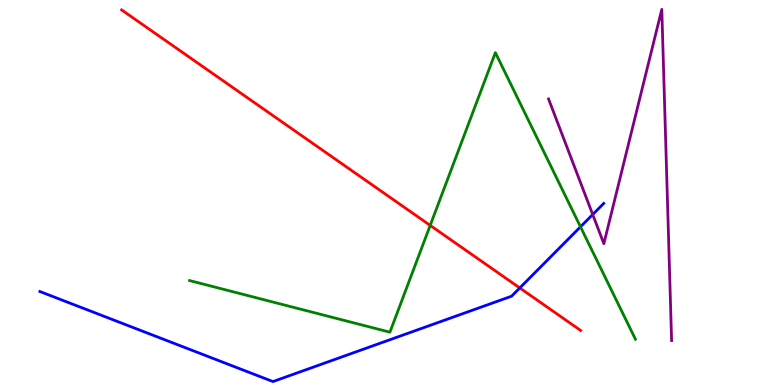[{'lines': ['blue', 'red'], 'intersections': [{'x': 6.71, 'y': 2.52}]}, {'lines': ['green', 'red'], 'intersections': [{'x': 5.55, 'y': 4.15}]}, {'lines': ['purple', 'red'], 'intersections': []}, {'lines': ['blue', 'green'], 'intersections': [{'x': 7.49, 'y': 4.11}]}, {'lines': ['blue', 'purple'], 'intersections': [{'x': 7.65, 'y': 4.43}]}, {'lines': ['green', 'purple'], 'intersections': []}]